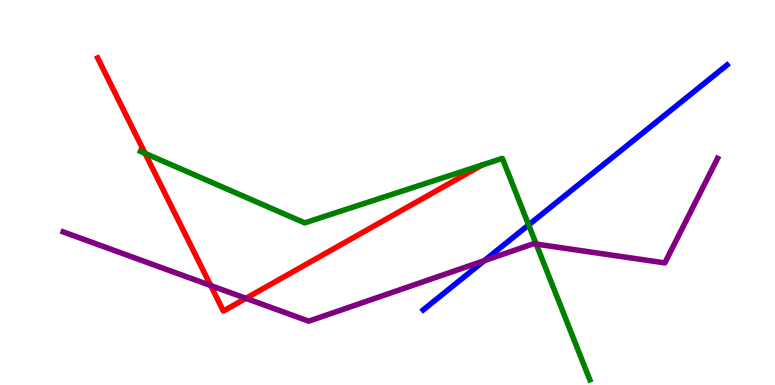[{'lines': ['blue', 'red'], 'intersections': []}, {'lines': ['green', 'red'], 'intersections': [{'x': 1.87, 'y': 6.02}]}, {'lines': ['purple', 'red'], 'intersections': [{'x': 2.72, 'y': 2.58}, {'x': 3.17, 'y': 2.25}]}, {'lines': ['blue', 'green'], 'intersections': [{'x': 6.82, 'y': 4.16}]}, {'lines': ['blue', 'purple'], 'intersections': [{'x': 6.25, 'y': 3.23}]}, {'lines': ['green', 'purple'], 'intersections': [{'x': 6.92, 'y': 3.66}]}]